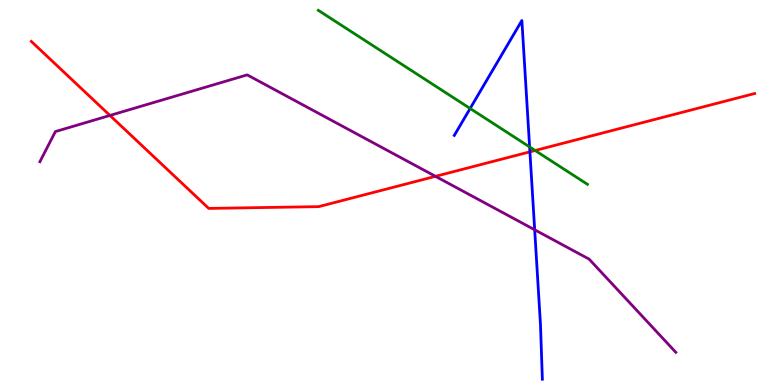[{'lines': ['blue', 'red'], 'intersections': [{'x': 6.84, 'y': 6.06}]}, {'lines': ['green', 'red'], 'intersections': [{'x': 6.9, 'y': 6.09}]}, {'lines': ['purple', 'red'], 'intersections': [{'x': 1.42, 'y': 7.0}, {'x': 5.62, 'y': 5.42}]}, {'lines': ['blue', 'green'], 'intersections': [{'x': 6.07, 'y': 7.18}, {'x': 6.83, 'y': 6.18}]}, {'lines': ['blue', 'purple'], 'intersections': [{'x': 6.9, 'y': 4.03}]}, {'lines': ['green', 'purple'], 'intersections': []}]